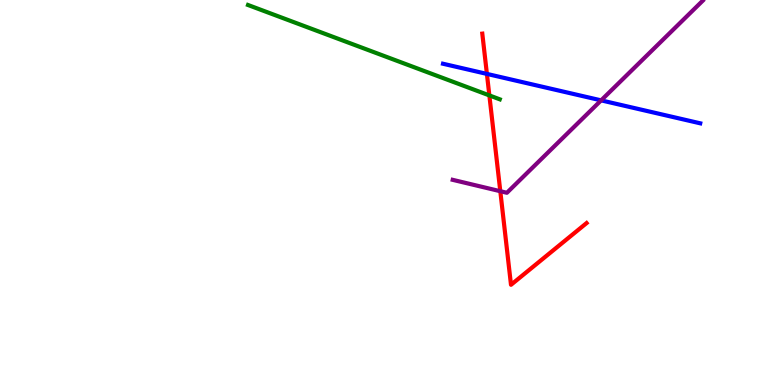[{'lines': ['blue', 'red'], 'intersections': [{'x': 6.28, 'y': 8.08}]}, {'lines': ['green', 'red'], 'intersections': [{'x': 6.31, 'y': 7.52}]}, {'lines': ['purple', 'red'], 'intersections': [{'x': 6.46, 'y': 5.03}]}, {'lines': ['blue', 'green'], 'intersections': []}, {'lines': ['blue', 'purple'], 'intersections': [{'x': 7.76, 'y': 7.39}]}, {'lines': ['green', 'purple'], 'intersections': []}]